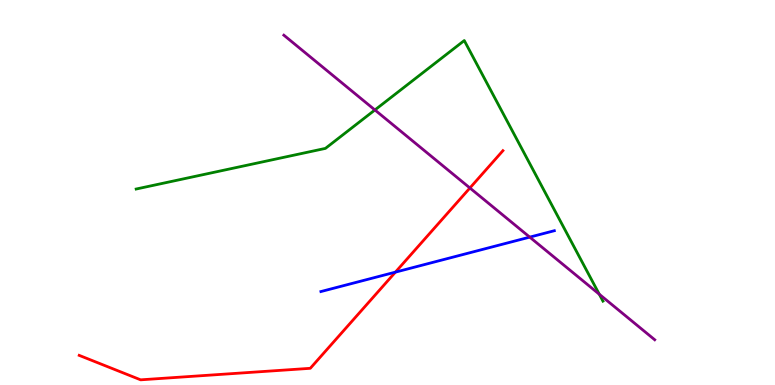[{'lines': ['blue', 'red'], 'intersections': [{'x': 5.1, 'y': 2.93}]}, {'lines': ['green', 'red'], 'intersections': []}, {'lines': ['purple', 'red'], 'intersections': [{'x': 6.06, 'y': 5.12}]}, {'lines': ['blue', 'green'], 'intersections': []}, {'lines': ['blue', 'purple'], 'intersections': [{'x': 6.84, 'y': 3.84}]}, {'lines': ['green', 'purple'], 'intersections': [{'x': 4.84, 'y': 7.14}, {'x': 7.73, 'y': 2.36}]}]